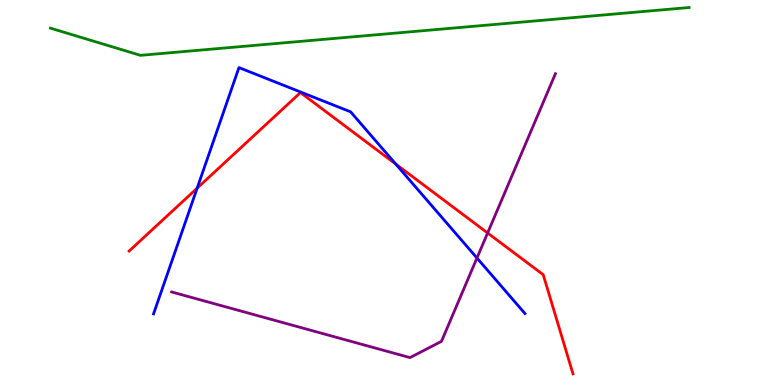[{'lines': ['blue', 'red'], 'intersections': [{'x': 2.54, 'y': 5.11}, {'x': 5.11, 'y': 5.74}]}, {'lines': ['green', 'red'], 'intersections': []}, {'lines': ['purple', 'red'], 'intersections': [{'x': 6.29, 'y': 3.95}]}, {'lines': ['blue', 'green'], 'intersections': []}, {'lines': ['blue', 'purple'], 'intersections': [{'x': 6.15, 'y': 3.3}]}, {'lines': ['green', 'purple'], 'intersections': []}]